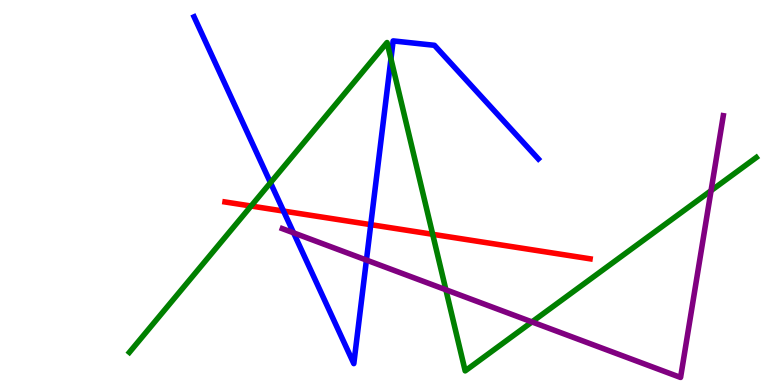[{'lines': ['blue', 'red'], 'intersections': [{'x': 3.66, 'y': 4.52}, {'x': 4.78, 'y': 4.16}]}, {'lines': ['green', 'red'], 'intersections': [{'x': 3.24, 'y': 4.65}, {'x': 5.58, 'y': 3.91}]}, {'lines': ['purple', 'red'], 'intersections': []}, {'lines': ['blue', 'green'], 'intersections': [{'x': 3.49, 'y': 5.25}, {'x': 5.04, 'y': 8.47}]}, {'lines': ['blue', 'purple'], 'intersections': [{'x': 3.79, 'y': 3.95}, {'x': 4.73, 'y': 3.24}]}, {'lines': ['green', 'purple'], 'intersections': [{'x': 5.75, 'y': 2.47}, {'x': 6.86, 'y': 1.64}, {'x': 9.17, 'y': 5.05}]}]